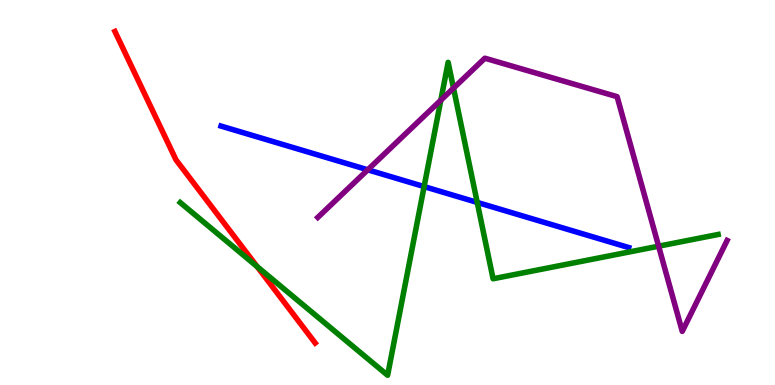[{'lines': ['blue', 'red'], 'intersections': []}, {'lines': ['green', 'red'], 'intersections': [{'x': 3.32, 'y': 3.08}]}, {'lines': ['purple', 'red'], 'intersections': []}, {'lines': ['blue', 'green'], 'intersections': [{'x': 5.47, 'y': 5.15}, {'x': 6.16, 'y': 4.74}]}, {'lines': ['blue', 'purple'], 'intersections': [{'x': 4.75, 'y': 5.59}]}, {'lines': ['green', 'purple'], 'intersections': [{'x': 5.69, 'y': 7.4}, {'x': 5.85, 'y': 7.71}, {'x': 8.5, 'y': 3.61}]}]